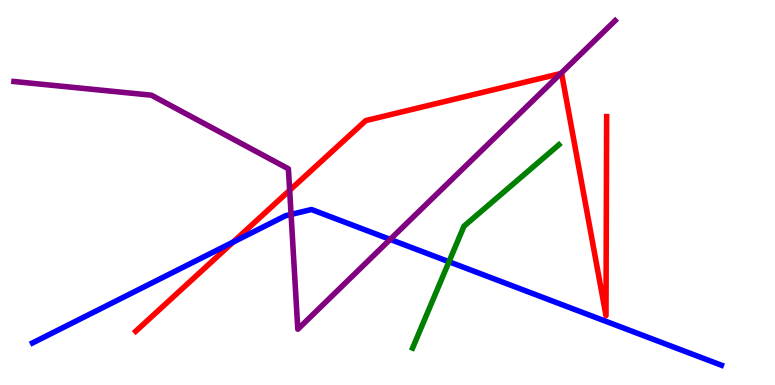[{'lines': ['blue', 'red'], 'intersections': [{'x': 3.01, 'y': 3.71}]}, {'lines': ['green', 'red'], 'intersections': []}, {'lines': ['purple', 'red'], 'intersections': [{'x': 3.74, 'y': 5.06}, {'x': 7.24, 'y': 8.09}]}, {'lines': ['blue', 'green'], 'intersections': [{'x': 5.79, 'y': 3.2}]}, {'lines': ['blue', 'purple'], 'intersections': [{'x': 3.76, 'y': 4.43}, {'x': 5.03, 'y': 3.78}]}, {'lines': ['green', 'purple'], 'intersections': []}]